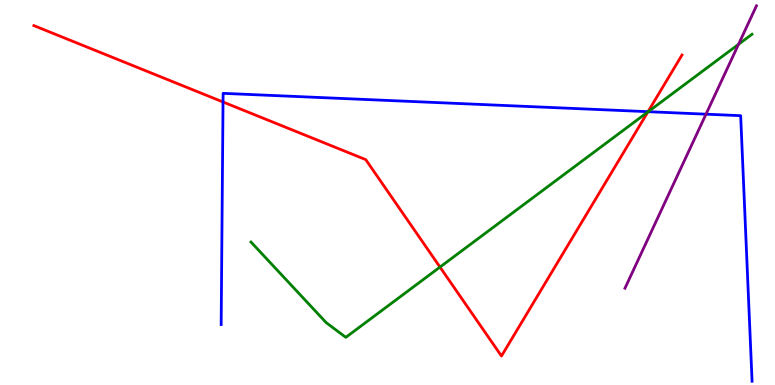[{'lines': ['blue', 'red'], 'intersections': [{'x': 2.88, 'y': 7.35}, {'x': 8.36, 'y': 7.1}]}, {'lines': ['green', 'red'], 'intersections': [{'x': 5.68, 'y': 3.06}, {'x': 8.36, 'y': 7.09}]}, {'lines': ['purple', 'red'], 'intersections': []}, {'lines': ['blue', 'green'], 'intersections': [{'x': 8.36, 'y': 7.1}]}, {'lines': ['blue', 'purple'], 'intersections': [{'x': 9.11, 'y': 7.03}]}, {'lines': ['green', 'purple'], 'intersections': [{'x': 9.53, 'y': 8.85}]}]